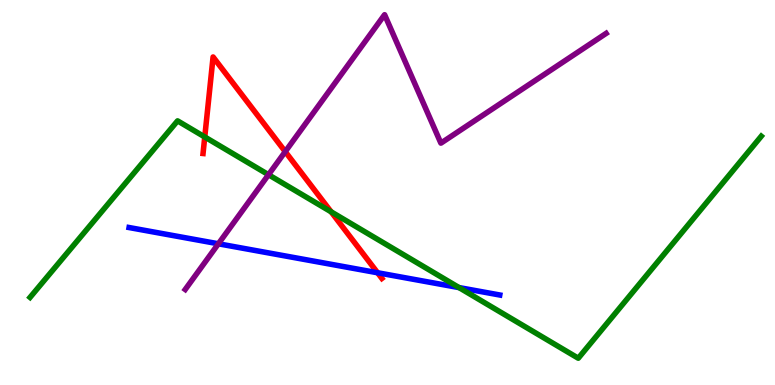[{'lines': ['blue', 'red'], 'intersections': [{'x': 4.87, 'y': 2.92}]}, {'lines': ['green', 'red'], 'intersections': [{'x': 2.64, 'y': 6.44}, {'x': 4.27, 'y': 4.5}]}, {'lines': ['purple', 'red'], 'intersections': [{'x': 3.68, 'y': 6.06}]}, {'lines': ['blue', 'green'], 'intersections': [{'x': 5.92, 'y': 2.53}]}, {'lines': ['blue', 'purple'], 'intersections': [{'x': 2.82, 'y': 3.67}]}, {'lines': ['green', 'purple'], 'intersections': [{'x': 3.46, 'y': 5.46}]}]